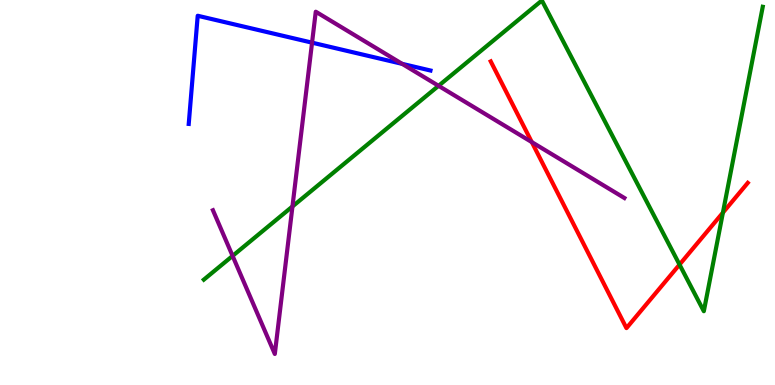[{'lines': ['blue', 'red'], 'intersections': []}, {'lines': ['green', 'red'], 'intersections': [{'x': 8.77, 'y': 3.13}, {'x': 9.33, 'y': 4.48}]}, {'lines': ['purple', 'red'], 'intersections': [{'x': 6.86, 'y': 6.31}]}, {'lines': ['blue', 'green'], 'intersections': []}, {'lines': ['blue', 'purple'], 'intersections': [{'x': 4.03, 'y': 8.89}, {'x': 5.19, 'y': 8.34}]}, {'lines': ['green', 'purple'], 'intersections': [{'x': 3.0, 'y': 3.35}, {'x': 3.77, 'y': 4.64}, {'x': 5.66, 'y': 7.77}]}]